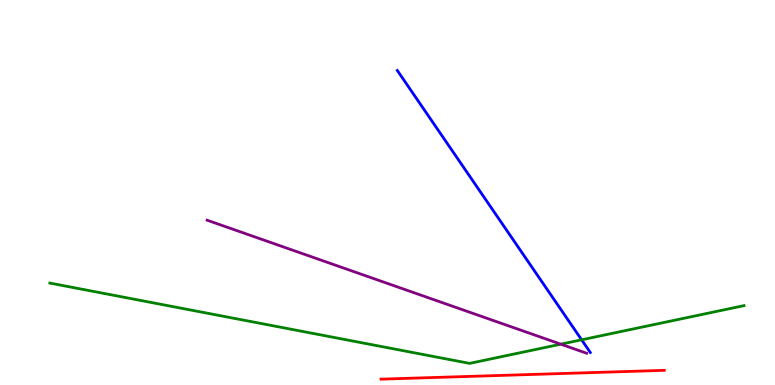[{'lines': ['blue', 'red'], 'intersections': []}, {'lines': ['green', 'red'], 'intersections': []}, {'lines': ['purple', 'red'], 'intersections': []}, {'lines': ['blue', 'green'], 'intersections': [{'x': 7.5, 'y': 1.17}]}, {'lines': ['blue', 'purple'], 'intersections': []}, {'lines': ['green', 'purple'], 'intersections': [{'x': 7.24, 'y': 1.06}]}]